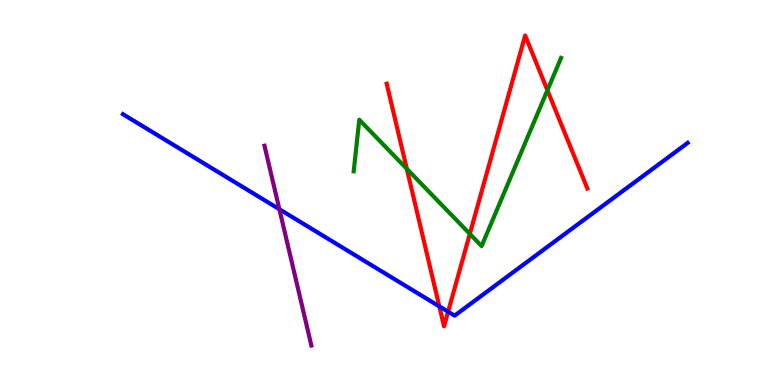[{'lines': ['blue', 'red'], 'intersections': [{'x': 5.67, 'y': 2.04}, {'x': 5.78, 'y': 1.9}]}, {'lines': ['green', 'red'], 'intersections': [{'x': 5.25, 'y': 5.61}, {'x': 6.06, 'y': 3.93}, {'x': 7.06, 'y': 7.66}]}, {'lines': ['purple', 'red'], 'intersections': []}, {'lines': ['blue', 'green'], 'intersections': []}, {'lines': ['blue', 'purple'], 'intersections': [{'x': 3.6, 'y': 4.57}]}, {'lines': ['green', 'purple'], 'intersections': []}]